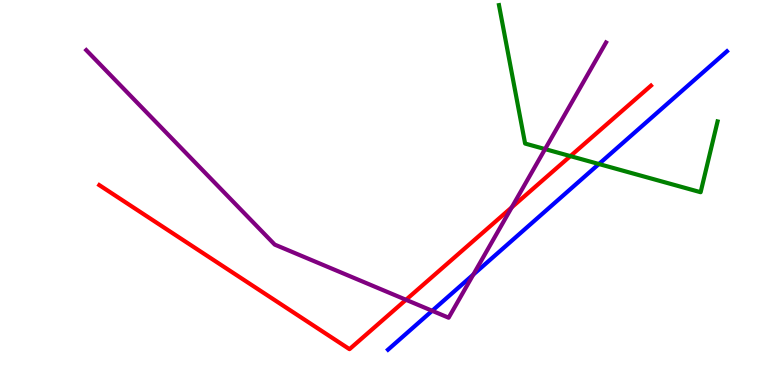[{'lines': ['blue', 'red'], 'intersections': []}, {'lines': ['green', 'red'], 'intersections': [{'x': 7.36, 'y': 5.95}]}, {'lines': ['purple', 'red'], 'intersections': [{'x': 5.24, 'y': 2.21}, {'x': 6.6, 'y': 4.61}]}, {'lines': ['blue', 'green'], 'intersections': [{'x': 7.73, 'y': 5.74}]}, {'lines': ['blue', 'purple'], 'intersections': [{'x': 5.58, 'y': 1.93}, {'x': 6.11, 'y': 2.87}]}, {'lines': ['green', 'purple'], 'intersections': [{'x': 7.03, 'y': 6.13}]}]